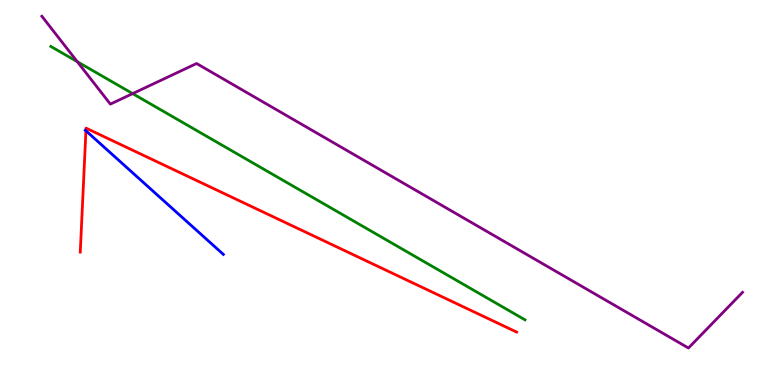[{'lines': ['blue', 'red'], 'intersections': [{'x': 1.11, 'y': 6.6}]}, {'lines': ['green', 'red'], 'intersections': []}, {'lines': ['purple', 'red'], 'intersections': []}, {'lines': ['blue', 'green'], 'intersections': []}, {'lines': ['blue', 'purple'], 'intersections': []}, {'lines': ['green', 'purple'], 'intersections': [{'x': 0.998, 'y': 8.4}, {'x': 1.71, 'y': 7.57}]}]